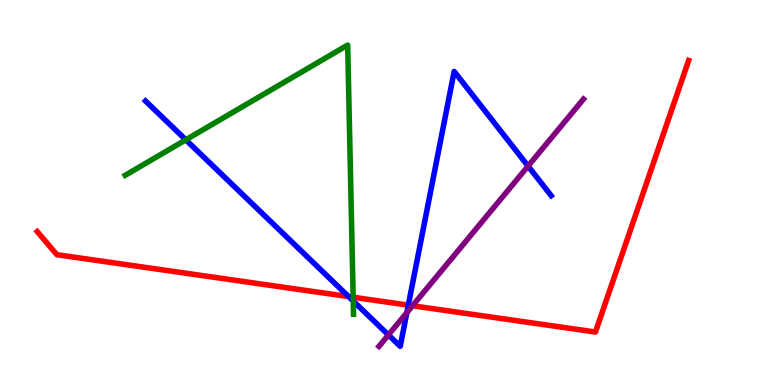[{'lines': ['blue', 'red'], 'intersections': [{'x': 4.5, 'y': 2.3}, {'x': 5.27, 'y': 2.07}]}, {'lines': ['green', 'red'], 'intersections': [{'x': 4.56, 'y': 2.28}]}, {'lines': ['purple', 'red'], 'intersections': [{'x': 5.32, 'y': 2.06}]}, {'lines': ['blue', 'green'], 'intersections': [{'x': 2.4, 'y': 6.37}, {'x': 4.56, 'y': 2.18}]}, {'lines': ['blue', 'purple'], 'intersections': [{'x': 5.01, 'y': 1.3}, {'x': 5.25, 'y': 1.88}, {'x': 6.81, 'y': 5.69}]}, {'lines': ['green', 'purple'], 'intersections': []}]